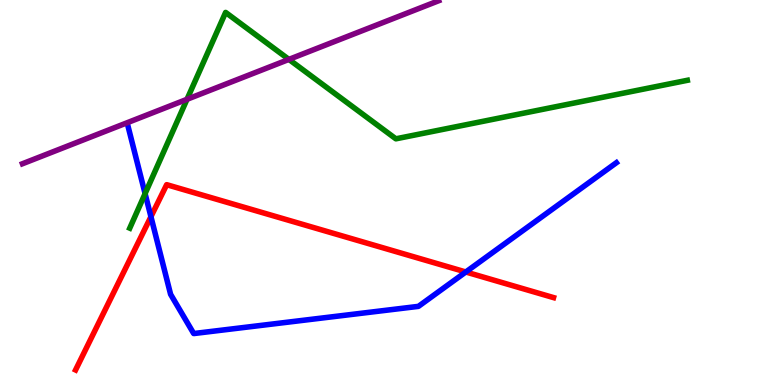[{'lines': ['blue', 'red'], 'intersections': [{'x': 1.95, 'y': 4.37}, {'x': 6.01, 'y': 2.94}]}, {'lines': ['green', 'red'], 'intersections': []}, {'lines': ['purple', 'red'], 'intersections': []}, {'lines': ['blue', 'green'], 'intersections': [{'x': 1.87, 'y': 4.97}]}, {'lines': ['blue', 'purple'], 'intersections': []}, {'lines': ['green', 'purple'], 'intersections': [{'x': 2.41, 'y': 7.42}, {'x': 3.73, 'y': 8.46}]}]